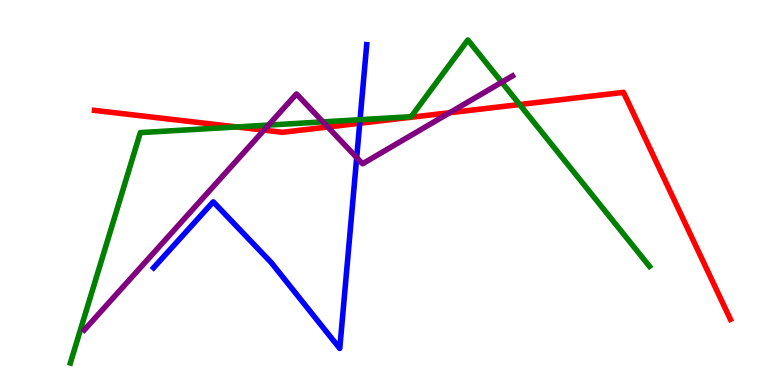[{'lines': ['blue', 'red'], 'intersections': [{'x': 4.64, 'y': 6.8}]}, {'lines': ['green', 'red'], 'intersections': [{'x': 3.05, 'y': 6.7}, {'x': 6.71, 'y': 7.29}]}, {'lines': ['purple', 'red'], 'intersections': [{'x': 3.41, 'y': 6.62}, {'x': 4.23, 'y': 6.7}, {'x': 5.8, 'y': 7.07}]}, {'lines': ['blue', 'green'], 'intersections': [{'x': 4.65, 'y': 6.89}]}, {'lines': ['blue', 'purple'], 'intersections': [{'x': 4.6, 'y': 5.91}]}, {'lines': ['green', 'purple'], 'intersections': [{'x': 3.46, 'y': 6.75}, {'x': 4.17, 'y': 6.83}, {'x': 6.47, 'y': 7.86}]}]